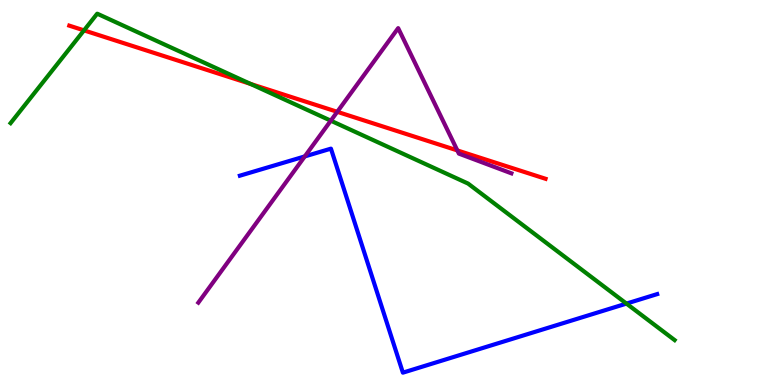[{'lines': ['blue', 'red'], 'intersections': []}, {'lines': ['green', 'red'], 'intersections': [{'x': 1.08, 'y': 9.21}, {'x': 3.23, 'y': 7.82}]}, {'lines': ['purple', 'red'], 'intersections': [{'x': 4.35, 'y': 7.1}, {'x': 5.9, 'y': 6.09}]}, {'lines': ['blue', 'green'], 'intersections': [{'x': 8.08, 'y': 2.11}]}, {'lines': ['blue', 'purple'], 'intersections': [{'x': 3.93, 'y': 5.94}]}, {'lines': ['green', 'purple'], 'intersections': [{'x': 4.27, 'y': 6.87}]}]